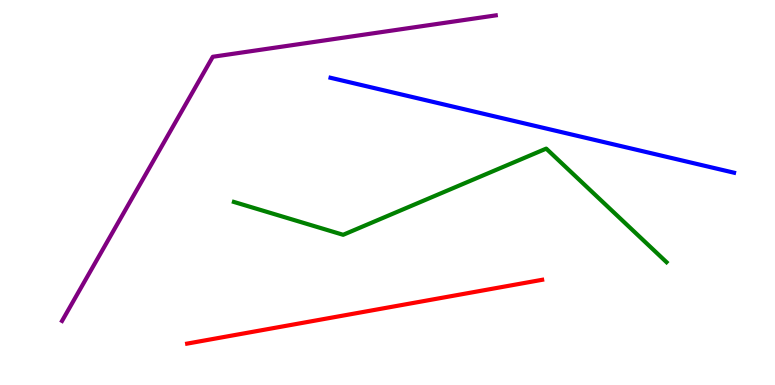[{'lines': ['blue', 'red'], 'intersections': []}, {'lines': ['green', 'red'], 'intersections': []}, {'lines': ['purple', 'red'], 'intersections': []}, {'lines': ['blue', 'green'], 'intersections': []}, {'lines': ['blue', 'purple'], 'intersections': []}, {'lines': ['green', 'purple'], 'intersections': []}]